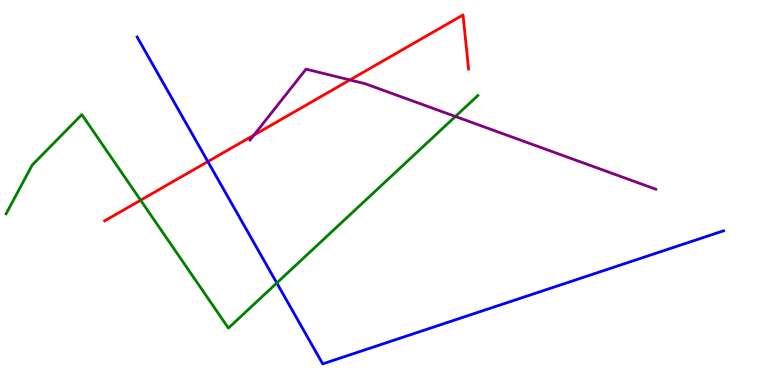[{'lines': ['blue', 'red'], 'intersections': [{'x': 2.68, 'y': 5.8}]}, {'lines': ['green', 'red'], 'intersections': [{'x': 1.81, 'y': 4.8}]}, {'lines': ['purple', 'red'], 'intersections': [{'x': 3.28, 'y': 6.49}, {'x': 4.52, 'y': 7.92}]}, {'lines': ['blue', 'green'], 'intersections': [{'x': 3.57, 'y': 2.65}]}, {'lines': ['blue', 'purple'], 'intersections': []}, {'lines': ['green', 'purple'], 'intersections': [{'x': 5.88, 'y': 6.97}]}]